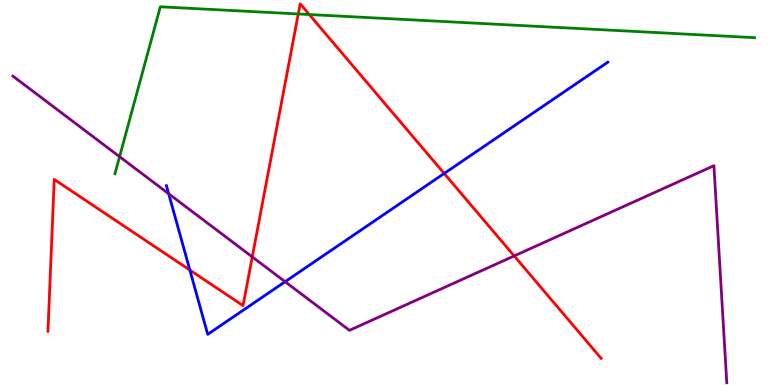[{'lines': ['blue', 'red'], 'intersections': [{'x': 2.45, 'y': 2.99}, {'x': 5.73, 'y': 5.49}]}, {'lines': ['green', 'red'], 'intersections': [{'x': 3.85, 'y': 9.64}, {'x': 3.99, 'y': 9.62}]}, {'lines': ['purple', 'red'], 'intersections': [{'x': 3.26, 'y': 3.33}, {'x': 6.63, 'y': 3.35}]}, {'lines': ['blue', 'green'], 'intersections': []}, {'lines': ['blue', 'purple'], 'intersections': [{'x': 2.18, 'y': 4.97}, {'x': 3.68, 'y': 2.68}]}, {'lines': ['green', 'purple'], 'intersections': [{'x': 1.54, 'y': 5.93}]}]